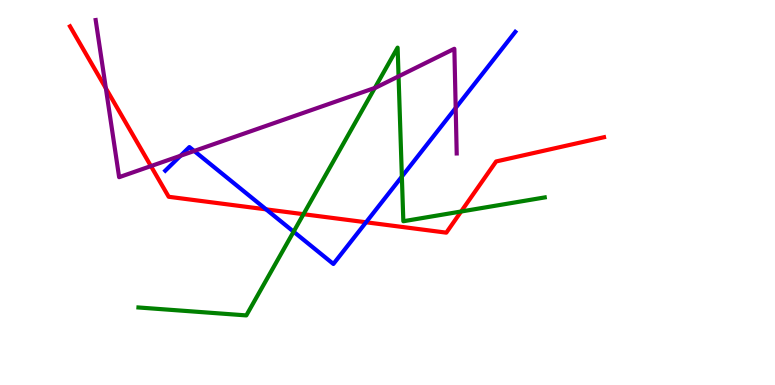[{'lines': ['blue', 'red'], 'intersections': [{'x': 3.43, 'y': 4.56}, {'x': 4.72, 'y': 4.23}]}, {'lines': ['green', 'red'], 'intersections': [{'x': 3.92, 'y': 4.44}, {'x': 5.95, 'y': 4.51}]}, {'lines': ['purple', 'red'], 'intersections': [{'x': 1.37, 'y': 7.71}, {'x': 1.95, 'y': 5.69}]}, {'lines': ['blue', 'green'], 'intersections': [{'x': 3.79, 'y': 3.98}, {'x': 5.19, 'y': 5.41}]}, {'lines': ['blue', 'purple'], 'intersections': [{'x': 2.33, 'y': 5.95}, {'x': 2.51, 'y': 6.08}, {'x': 5.88, 'y': 7.2}]}, {'lines': ['green', 'purple'], 'intersections': [{'x': 4.84, 'y': 7.72}, {'x': 5.14, 'y': 8.02}]}]